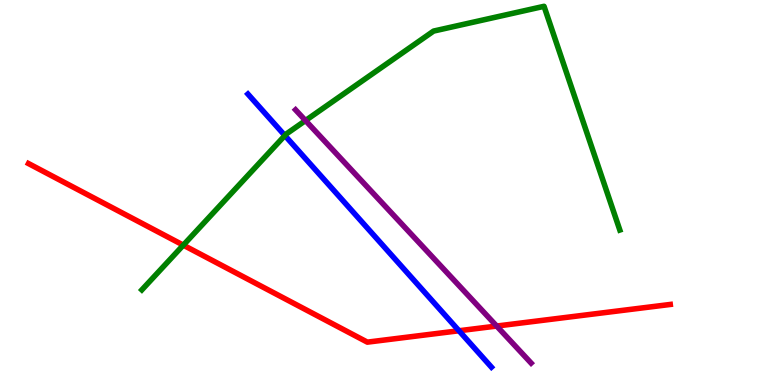[{'lines': ['blue', 'red'], 'intersections': [{'x': 5.92, 'y': 1.41}]}, {'lines': ['green', 'red'], 'intersections': [{'x': 2.37, 'y': 3.63}]}, {'lines': ['purple', 'red'], 'intersections': [{'x': 6.41, 'y': 1.53}]}, {'lines': ['blue', 'green'], 'intersections': [{'x': 3.68, 'y': 6.48}]}, {'lines': ['blue', 'purple'], 'intersections': []}, {'lines': ['green', 'purple'], 'intersections': [{'x': 3.94, 'y': 6.87}]}]